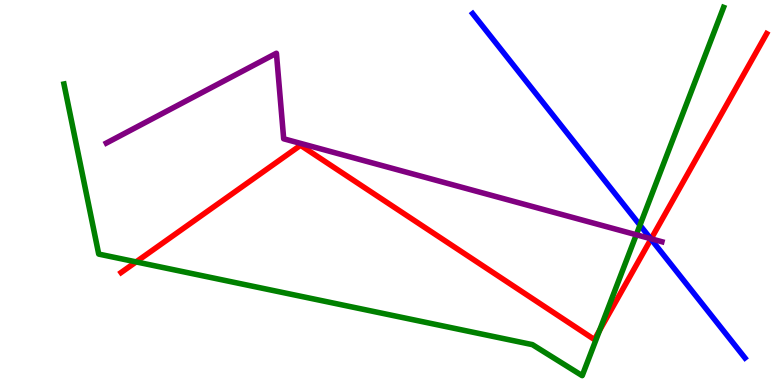[{'lines': ['blue', 'red'], 'intersections': [{'x': 8.4, 'y': 3.79}]}, {'lines': ['green', 'red'], 'intersections': [{'x': 1.76, 'y': 3.2}, {'x': 7.74, 'y': 1.42}]}, {'lines': ['purple', 'red'], 'intersections': [{'x': 8.4, 'y': 3.8}]}, {'lines': ['blue', 'green'], 'intersections': [{'x': 8.26, 'y': 4.15}]}, {'lines': ['blue', 'purple'], 'intersections': [{'x': 8.4, 'y': 3.8}]}, {'lines': ['green', 'purple'], 'intersections': [{'x': 8.21, 'y': 3.9}]}]